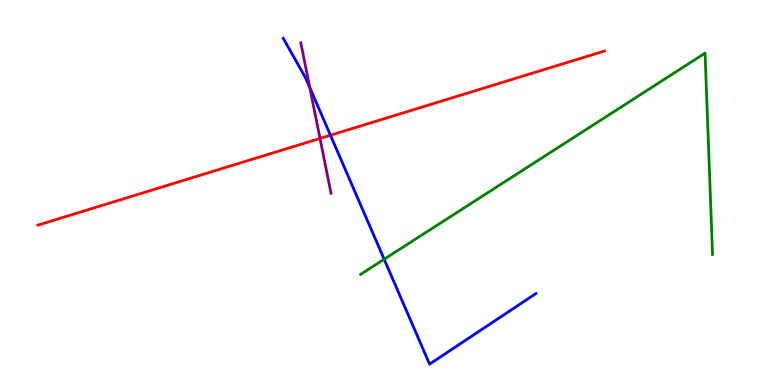[{'lines': ['blue', 'red'], 'intersections': [{'x': 4.26, 'y': 6.49}]}, {'lines': ['green', 'red'], 'intersections': []}, {'lines': ['purple', 'red'], 'intersections': [{'x': 4.13, 'y': 6.4}]}, {'lines': ['blue', 'green'], 'intersections': [{'x': 4.96, 'y': 3.27}]}, {'lines': ['blue', 'purple'], 'intersections': [{'x': 4.0, 'y': 7.73}]}, {'lines': ['green', 'purple'], 'intersections': []}]